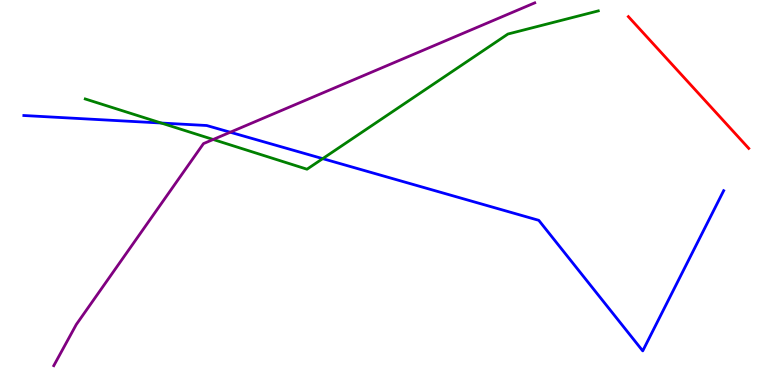[{'lines': ['blue', 'red'], 'intersections': []}, {'lines': ['green', 'red'], 'intersections': []}, {'lines': ['purple', 'red'], 'intersections': []}, {'lines': ['blue', 'green'], 'intersections': [{'x': 2.08, 'y': 6.8}, {'x': 4.16, 'y': 5.88}]}, {'lines': ['blue', 'purple'], 'intersections': [{'x': 2.97, 'y': 6.57}]}, {'lines': ['green', 'purple'], 'intersections': [{'x': 2.75, 'y': 6.38}]}]